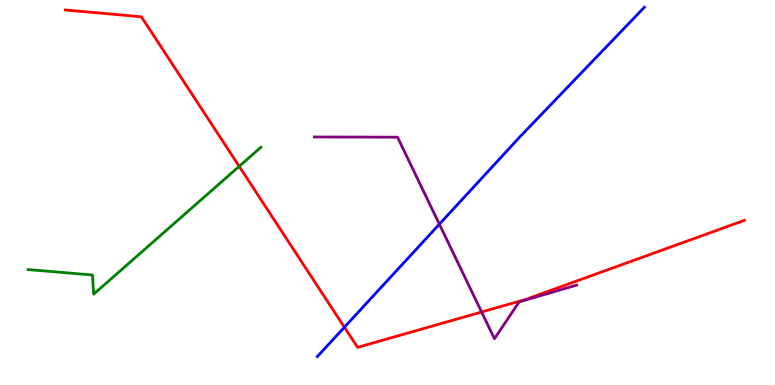[{'lines': ['blue', 'red'], 'intersections': [{'x': 4.44, 'y': 1.5}]}, {'lines': ['green', 'red'], 'intersections': [{'x': 3.09, 'y': 5.68}]}, {'lines': ['purple', 'red'], 'intersections': [{'x': 6.21, 'y': 1.9}]}, {'lines': ['blue', 'green'], 'intersections': []}, {'lines': ['blue', 'purple'], 'intersections': [{'x': 5.67, 'y': 4.18}]}, {'lines': ['green', 'purple'], 'intersections': []}]